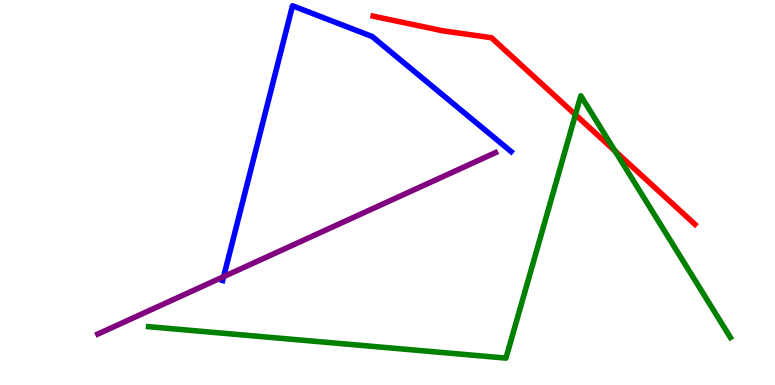[{'lines': ['blue', 'red'], 'intersections': []}, {'lines': ['green', 'red'], 'intersections': [{'x': 7.42, 'y': 7.02}, {'x': 7.94, 'y': 6.08}]}, {'lines': ['purple', 'red'], 'intersections': []}, {'lines': ['blue', 'green'], 'intersections': []}, {'lines': ['blue', 'purple'], 'intersections': [{'x': 2.89, 'y': 2.81}]}, {'lines': ['green', 'purple'], 'intersections': []}]